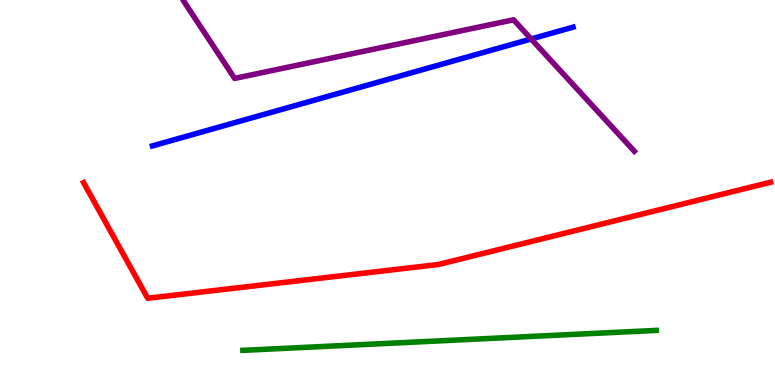[{'lines': ['blue', 'red'], 'intersections': []}, {'lines': ['green', 'red'], 'intersections': []}, {'lines': ['purple', 'red'], 'intersections': []}, {'lines': ['blue', 'green'], 'intersections': []}, {'lines': ['blue', 'purple'], 'intersections': [{'x': 6.85, 'y': 8.99}]}, {'lines': ['green', 'purple'], 'intersections': []}]